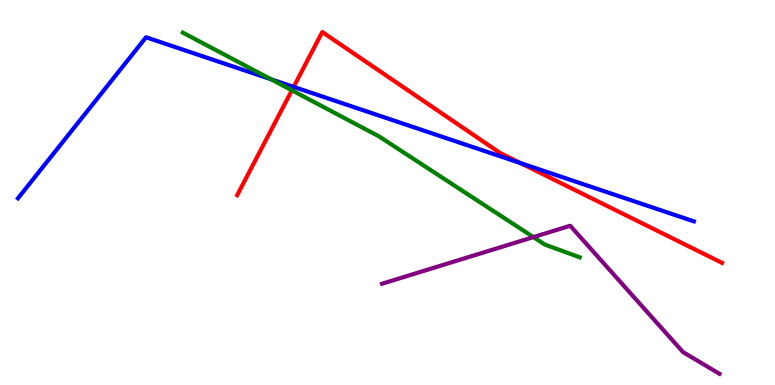[{'lines': ['blue', 'red'], 'intersections': [{'x': 3.79, 'y': 7.74}, {'x': 6.72, 'y': 5.76}]}, {'lines': ['green', 'red'], 'intersections': [{'x': 3.77, 'y': 7.65}]}, {'lines': ['purple', 'red'], 'intersections': []}, {'lines': ['blue', 'green'], 'intersections': [{'x': 3.5, 'y': 7.94}]}, {'lines': ['blue', 'purple'], 'intersections': []}, {'lines': ['green', 'purple'], 'intersections': [{'x': 6.88, 'y': 3.84}]}]